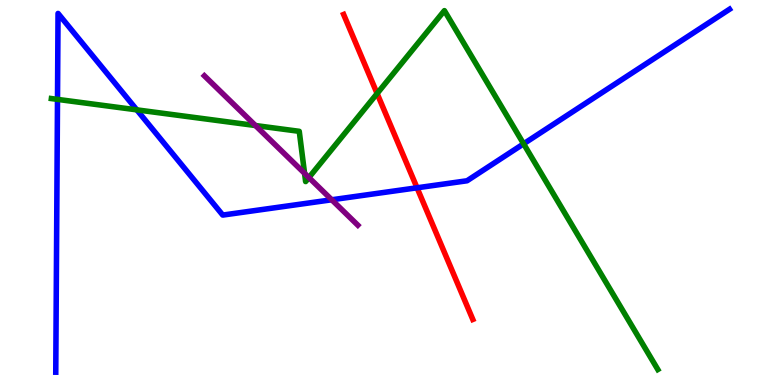[{'lines': ['blue', 'red'], 'intersections': [{'x': 5.38, 'y': 5.12}]}, {'lines': ['green', 'red'], 'intersections': [{'x': 4.87, 'y': 7.57}]}, {'lines': ['purple', 'red'], 'intersections': []}, {'lines': ['blue', 'green'], 'intersections': [{'x': 0.742, 'y': 7.42}, {'x': 1.77, 'y': 7.15}, {'x': 6.76, 'y': 6.26}]}, {'lines': ['blue', 'purple'], 'intersections': [{'x': 4.28, 'y': 4.81}]}, {'lines': ['green', 'purple'], 'intersections': [{'x': 3.3, 'y': 6.74}, {'x': 3.93, 'y': 5.5}, {'x': 3.99, 'y': 5.39}]}]